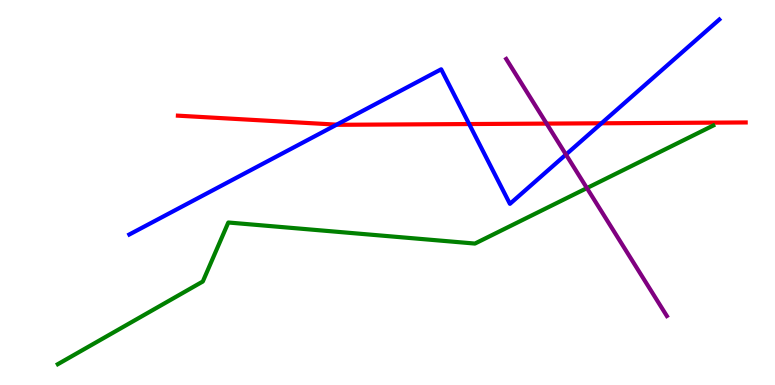[{'lines': ['blue', 'red'], 'intersections': [{'x': 4.34, 'y': 6.76}, {'x': 6.05, 'y': 6.78}, {'x': 7.76, 'y': 6.8}]}, {'lines': ['green', 'red'], 'intersections': []}, {'lines': ['purple', 'red'], 'intersections': [{'x': 7.05, 'y': 6.79}]}, {'lines': ['blue', 'green'], 'intersections': []}, {'lines': ['blue', 'purple'], 'intersections': [{'x': 7.3, 'y': 5.99}]}, {'lines': ['green', 'purple'], 'intersections': [{'x': 7.57, 'y': 5.11}]}]